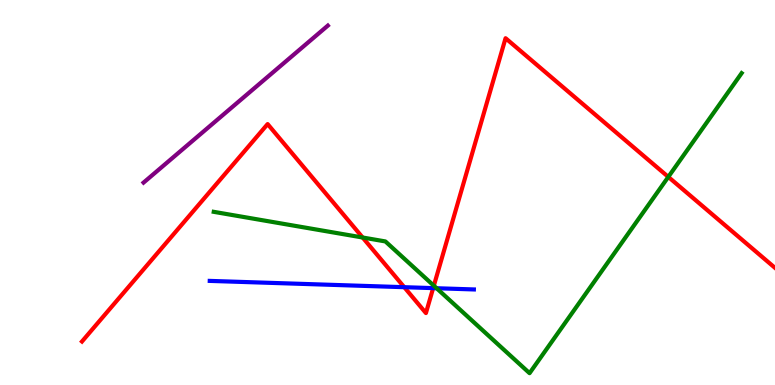[{'lines': ['blue', 'red'], 'intersections': [{'x': 5.22, 'y': 2.54}, {'x': 5.59, 'y': 2.52}]}, {'lines': ['green', 'red'], 'intersections': [{'x': 4.68, 'y': 3.83}, {'x': 5.6, 'y': 2.58}, {'x': 8.62, 'y': 5.4}]}, {'lines': ['purple', 'red'], 'intersections': []}, {'lines': ['blue', 'green'], 'intersections': [{'x': 5.63, 'y': 2.51}]}, {'lines': ['blue', 'purple'], 'intersections': []}, {'lines': ['green', 'purple'], 'intersections': []}]